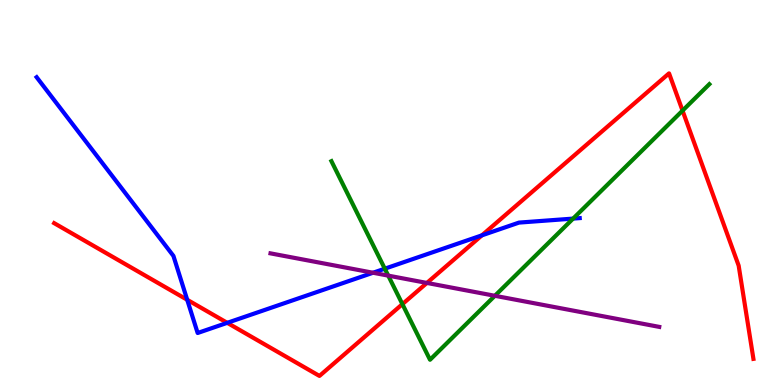[{'lines': ['blue', 'red'], 'intersections': [{'x': 2.42, 'y': 2.21}, {'x': 2.93, 'y': 1.61}, {'x': 6.22, 'y': 3.89}]}, {'lines': ['green', 'red'], 'intersections': [{'x': 5.19, 'y': 2.1}, {'x': 8.81, 'y': 7.13}]}, {'lines': ['purple', 'red'], 'intersections': [{'x': 5.51, 'y': 2.65}]}, {'lines': ['blue', 'green'], 'intersections': [{'x': 4.97, 'y': 3.02}, {'x': 7.39, 'y': 4.32}]}, {'lines': ['blue', 'purple'], 'intersections': [{'x': 4.81, 'y': 2.92}]}, {'lines': ['green', 'purple'], 'intersections': [{'x': 5.01, 'y': 2.84}, {'x': 6.39, 'y': 2.32}]}]